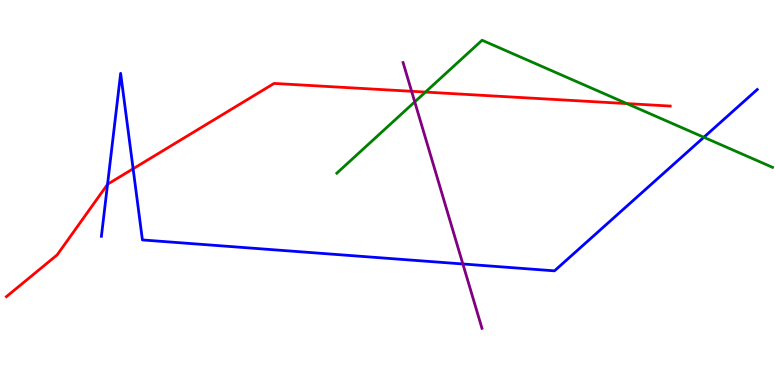[{'lines': ['blue', 'red'], 'intersections': [{'x': 1.39, 'y': 5.21}, {'x': 1.72, 'y': 5.62}]}, {'lines': ['green', 'red'], 'intersections': [{'x': 5.49, 'y': 7.61}, {'x': 8.09, 'y': 7.31}]}, {'lines': ['purple', 'red'], 'intersections': [{'x': 5.31, 'y': 7.63}]}, {'lines': ['blue', 'green'], 'intersections': [{'x': 9.08, 'y': 6.43}]}, {'lines': ['blue', 'purple'], 'intersections': [{'x': 5.97, 'y': 3.14}]}, {'lines': ['green', 'purple'], 'intersections': [{'x': 5.35, 'y': 7.35}]}]